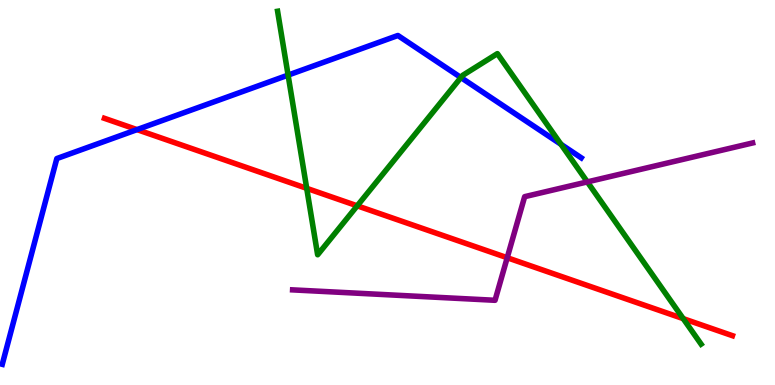[{'lines': ['blue', 'red'], 'intersections': [{'x': 1.77, 'y': 6.63}]}, {'lines': ['green', 'red'], 'intersections': [{'x': 3.96, 'y': 5.11}, {'x': 4.61, 'y': 4.65}, {'x': 8.82, 'y': 1.72}]}, {'lines': ['purple', 'red'], 'intersections': [{'x': 6.54, 'y': 3.31}]}, {'lines': ['blue', 'green'], 'intersections': [{'x': 3.72, 'y': 8.05}, {'x': 5.95, 'y': 7.99}, {'x': 7.24, 'y': 6.25}]}, {'lines': ['blue', 'purple'], 'intersections': []}, {'lines': ['green', 'purple'], 'intersections': [{'x': 7.58, 'y': 5.28}]}]